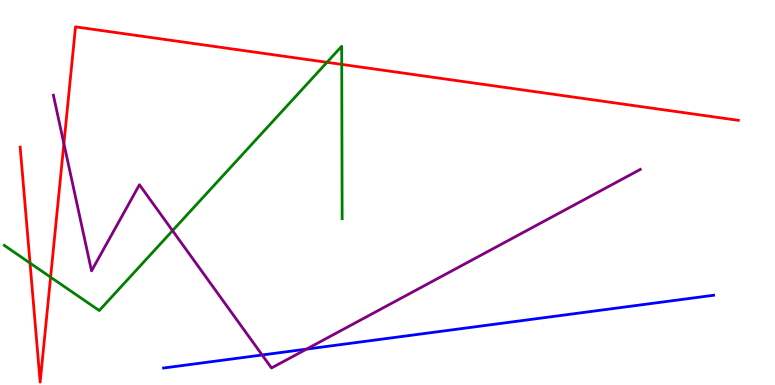[{'lines': ['blue', 'red'], 'intersections': []}, {'lines': ['green', 'red'], 'intersections': [{'x': 0.387, 'y': 3.17}, {'x': 0.653, 'y': 2.8}, {'x': 4.22, 'y': 8.38}, {'x': 4.41, 'y': 8.33}]}, {'lines': ['purple', 'red'], 'intersections': [{'x': 0.824, 'y': 6.27}]}, {'lines': ['blue', 'green'], 'intersections': []}, {'lines': ['blue', 'purple'], 'intersections': [{'x': 3.38, 'y': 0.78}, {'x': 3.96, 'y': 0.932}]}, {'lines': ['green', 'purple'], 'intersections': [{'x': 2.23, 'y': 4.01}]}]